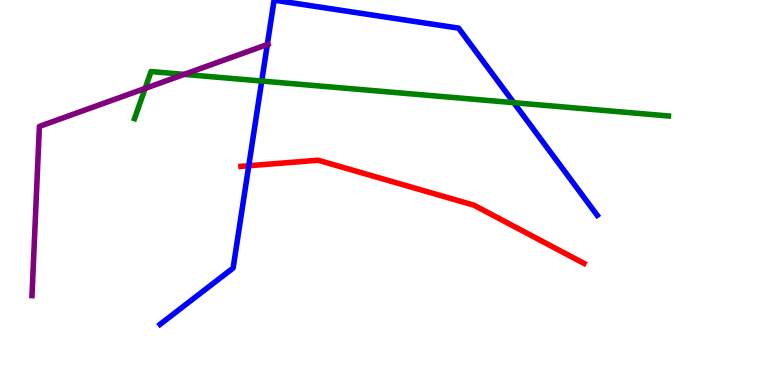[{'lines': ['blue', 'red'], 'intersections': [{'x': 3.21, 'y': 5.7}]}, {'lines': ['green', 'red'], 'intersections': []}, {'lines': ['purple', 'red'], 'intersections': []}, {'lines': ['blue', 'green'], 'intersections': [{'x': 3.38, 'y': 7.9}, {'x': 6.63, 'y': 7.33}]}, {'lines': ['blue', 'purple'], 'intersections': [{'x': 3.45, 'y': 8.84}]}, {'lines': ['green', 'purple'], 'intersections': [{'x': 1.87, 'y': 7.7}, {'x': 2.38, 'y': 8.07}]}]